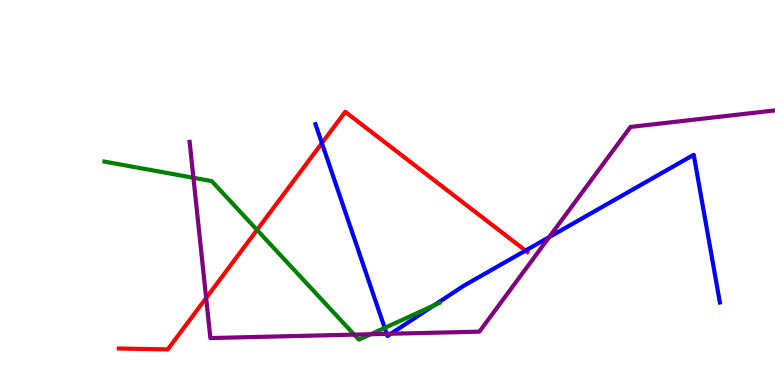[{'lines': ['blue', 'red'], 'intersections': [{'x': 4.15, 'y': 6.28}, {'x': 6.78, 'y': 3.49}]}, {'lines': ['green', 'red'], 'intersections': [{'x': 3.32, 'y': 4.03}]}, {'lines': ['purple', 'red'], 'intersections': [{'x': 2.66, 'y': 2.26}]}, {'lines': ['blue', 'green'], 'intersections': [{'x': 4.96, 'y': 1.48}, {'x': 5.6, 'y': 2.06}]}, {'lines': ['blue', 'purple'], 'intersections': [{'x': 4.99, 'y': 1.33}, {'x': 5.04, 'y': 1.33}, {'x': 7.09, 'y': 3.84}]}, {'lines': ['green', 'purple'], 'intersections': [{'x': 2.5, 'y': 5.38}, {'x': 4.57, 'y': 1.31}, {'x': 4.78, 'y': 1.32}]}]